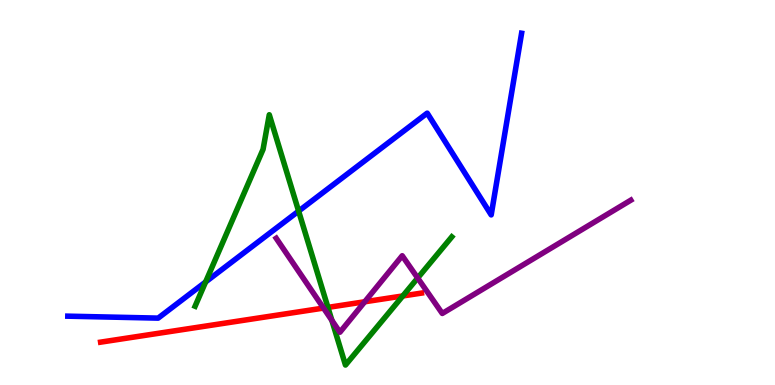[{'lines': ['blue', 'red'], 'intersections': []}, {'lines': ['green', 'red'], 'intersections': [{'x': 4.23, 'y': 2.02}, {'x': 5.2, 'y': 2.31}]}, {'lines': ['purple', 'red'], 'intersections': [{'x': 4.17, 'y': 2.0}, {'x': 4.71, 'y': 2.16}]}, {'lines': ['blue', 'green'], 'intersections': [{'x': 2.65, 'y': 2.68}, {'x': 3.85, 'y': 4.52}]}, {'lines': ['blue', 'purple'], 'intersections': []}, {'lines': ['green', 'purple'], 'intersections': [{'x': 4.28, 'y': 1.68}, {'x': 5.39, 'y': 2.78}]}]